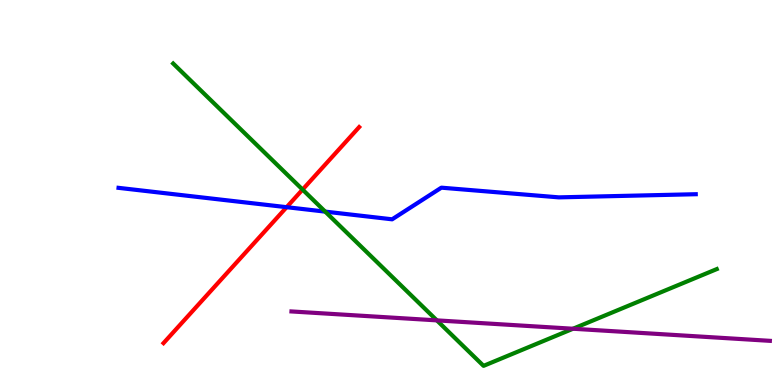[{'lines': ['blue', 'red'], 'intersections': [{'x': 3.7, 'y': 4.62}]}, {'lines': ['green', 'red'], 'intersections': [{'x': 3.9, 'y': 5.08}]}, {'lines': ['purple', 'red'], 'intersections': []}, {'lines': ['blue', 'green'], 'intersections': [{'x': 4.2, 'y': 4.5}]}, {'lines': ['blue', 'purple'], 'intersections': []}, {'lines': ['green', 'purple'], 'intersections': [{'x': 5.64, 'y': 1.68}, {'x': 7.39, 'y': 1.46}]}]